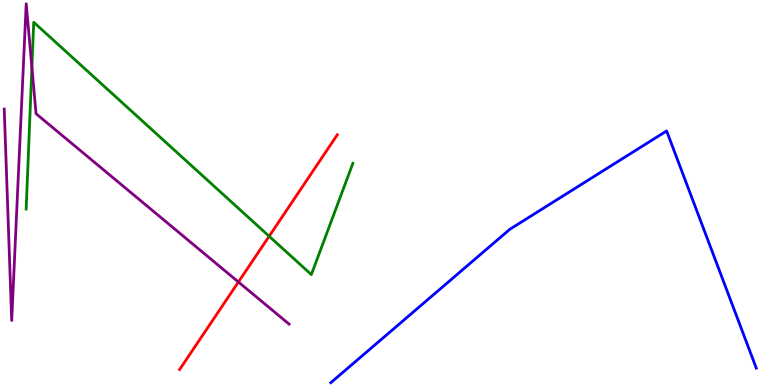[{'lines': ['blue', 'red'], 'intersections': []}, {'lines': ['green', 'red'], 'intersections': [{'x': 3.47, 'y': 3.86}]}, {'lines': ['purple', 'red'], 'intersections': [{'x': 3.08, 'y': 2.68}]}, {'lines': ['blue', 'green'], 'intersections': []}, {'lines': ['blue', 'purple'], 'intersections': []}, {'lines': ['green', 'purple'], 'intersections': [{'x': 0.412, 'y': 8.25}]}]